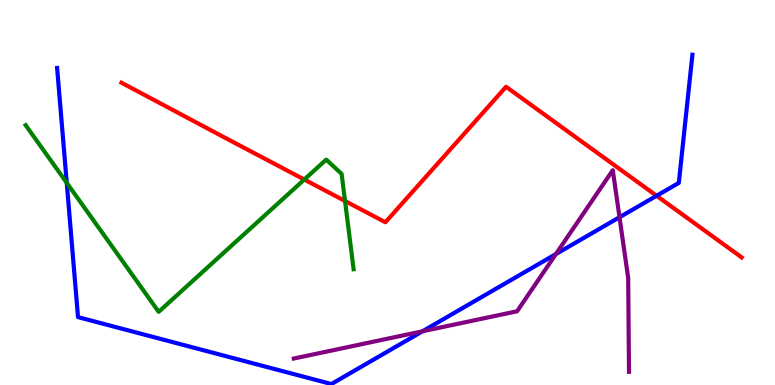[{'lines': ['blue', 'red'], 'intersections': [{'x': 8.47, 'y': 4.91}]}, {'lines': ['green', 'red'], 'intersections': [{'x': 3.93, 'y': 5.34}, {'x': 4.45, 'y': 4.78}]}, {'lines': ['purple', 'red'], 'intersections': []}, {'lines': ['blue', 'green'], 'intersections': [{'x': 0.861, 'y': 5.25}]}, {'lines': ['blue', 'purple'], 'intersections': [{'x': 5.45, 'y': 1.4}, {'x': 7.17, 'y': 3.4}, {'x': 7.99, 'y': 4.36}]}, {'lines': ['green', 'purple'], 'intersections': []}]